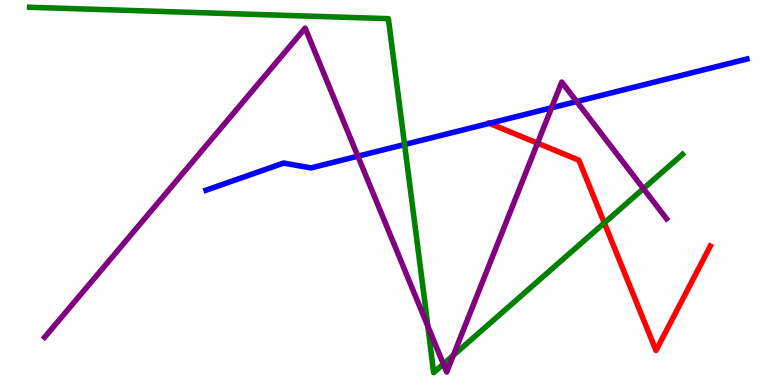[{'lines': ['blue', 'red'], 'intersections': [{'x': 6.31, 'y': 6.8}]}, {'lines': ['green', 'red'], 'intersections': [{'x': 7.8, 'y': 4.21}]}, {'lines': ['purple', 'red'], 'intersections': [{'x': 6.94, 'y': 6.28}]}, {'lines': ['blue', 'green'], 'intersections': [{'x': 5.22, 'y': 6.25}]}, {'lines': ['blue', 'purple'], 'intersections': [{'x': 4.62, 'y': 5.94}, {'x': 7.12, 'y': 7.2}, {'x': 7.44, 'y': 7.36}]}, {'lines': ['green', 'purple'], 'intersections': [{'x': 5.52, 'y': 1.53}, {'x': 5.72, 'y': 0.544}, {'x': 5.85, 'y': 0.77}, {'x': 8.3, 'y': 5.1}]}]